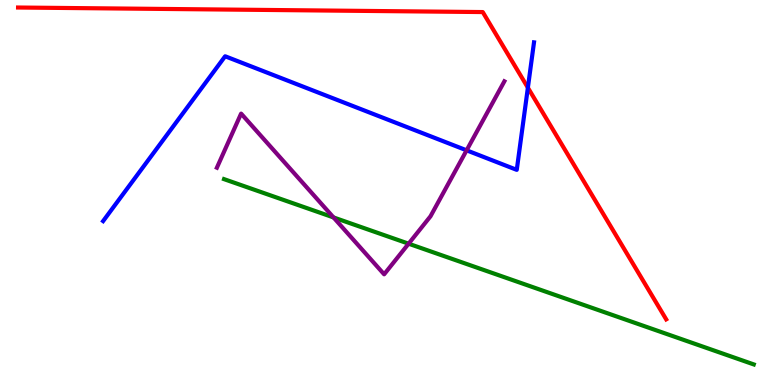[{'lines': ['blue', 'red'], 'intersections': [{'x': 6.81, 'y': 7.72}]}, {'lines': ['green', 'red'], 'intersections': []}, {'lines': ['purple', 'red'], 'intersections': []}, {'lines': ['blue', 'green'], 'intersections': []}, {'lines': ['blue', 'purple'], 'intersections': [{'x': 6.02, 'y': 6.1}]}, {'lines': ['green', 'purple'], 'intersections': [{'x': 4.3, 'y': 4.35}, {'x': 5.27, 'y': 3.67}]}]